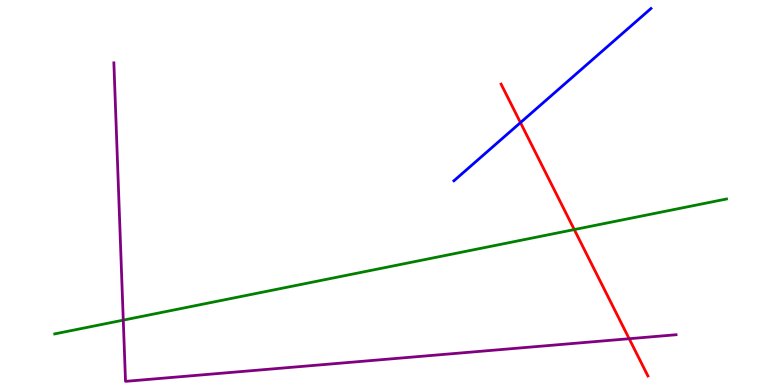[{'lines': ['blue', 'red'], 'intersections': [{'x': 6.72, 'y': 6.81}]}, {'lines': ['green', 'red'], 'intersections': [{'x': 7.41, 'y': 4.04}]}, {'lines': ['purple', 'red'], 'intersections': [{'x': 8.12, 'y': 1.2}]}, {'lines': ['blue', 'green'], 'intersections': []}, {'lines': ['blue', 'purple'], 'intersections': []}, {'lines': ['green', 'purple'], 'intersections': [{'x': 1.59, 'y': 1.68}]}]